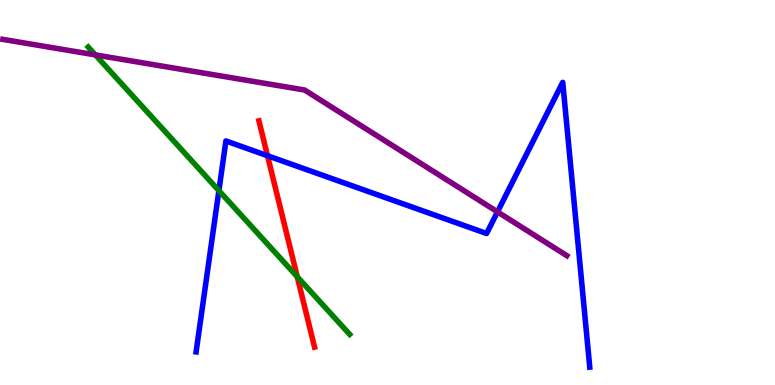[{'lines': ['blue', 'red'], 'intersections': [{'x': 3.45, 'y': 5.96}]}, {'lines': ['green', 'red'], 'intersections': [{'x': 3.84, 'y': 2.81}]}, {'lines': ['purple', 'red'], 'intersections': []}, {'lines': ['blue', 'green'], 'intersections': [{'x': 2.82, 'y': 5.05}]}, {'lines': ['blue', 'purple'], 'intersections': [{'x': 6.42, 'y': 4.5}]}, {'lines': ['green', 'purple'], 'intersections': [{'x': 1.23, 'y': 8.57}]}]